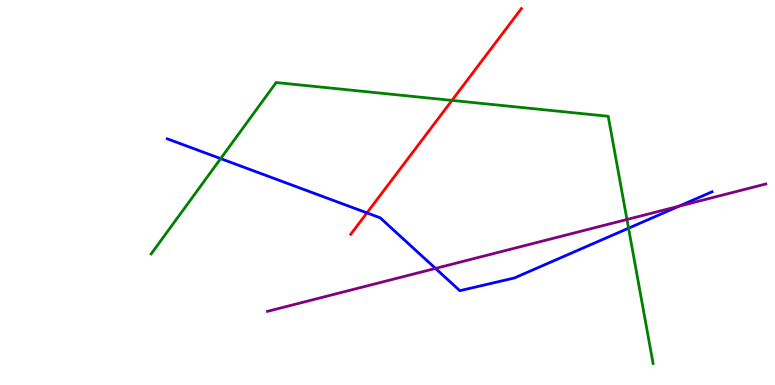[{'lines': ['blue', 'red'], 'intersections': [{'x': 4.73, 'y': 4.47}]}, {'lines': ['green', 'red'], 'intersections': [{'x': 5.83, 'y': 7.39}]}, {'lines': ['purple', 'red'], 'intersections': []}, {'lines': ['blue', 'green'], 'intersections': [{'x': 2.85, 'y': 5.88}, {'x': 8.11, 'y': 4.07}]}, {'lines': ['blue', 'purple'], 'intersections': [{'x': 5.62, 'y': 3.03}, {'x': 8.76, 'y': 4.65}]}, {'lines': ['green', 'purple'], 'intersections': [{'x': 8.09, 'y': 4.3}]}]